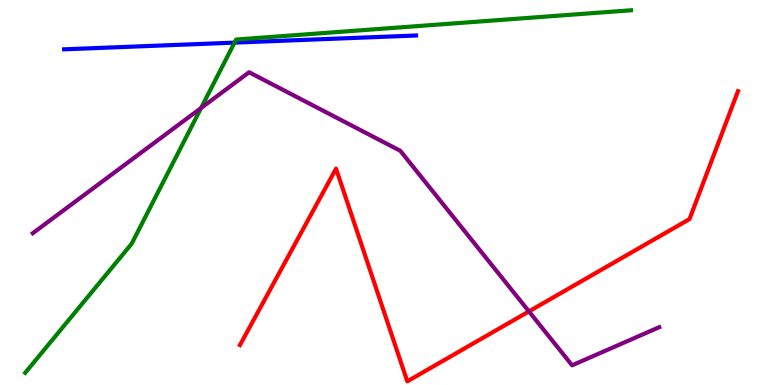[{'lines': ['blue', 'red'], 'intersections': []}, {'lines': ['green', 'red'], 'intersections': []}, {'lines': ['purple', 'red'], 'intersections': [{'x': 6.82, 'y': 1.91}]}, {'lines': ['blue', 'green'], 'intersections': [{'x': 3.03, 'y': 8.89}]}, {'lines': ['blue', 'purple'], 'intersections': []}, {'lines': ['green', 'purple'], 'intersections': [{'x': 2.59, 'y': 7.19}]}]